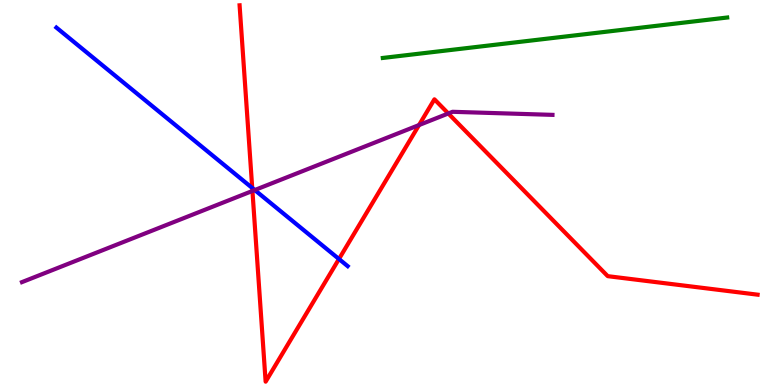[{'lines': ['blue', 'red'], 'intersections': [{'x': 3.25, 'y': 5.12}, {'x': 4.37, 'y': 3.27}]}, {'lines': ['green', 'red'], 'intersections': []}, {'lines': ['purple', 'red'], 'intersections': [{'x': 3.26, 'y': 5.04}, {'x': 5.41, 'y': 6.75}, {'x': 5.78, 'y': 7.05}]}, {'lines': ['blue', 'green'], 'intersections': []}, {'lines': ['blue', 'purple'], 'intersections': [{'x': 3.29, 'y': 5.06}]}, {'lines': ['green', 'purple'], 'intersections': []}]